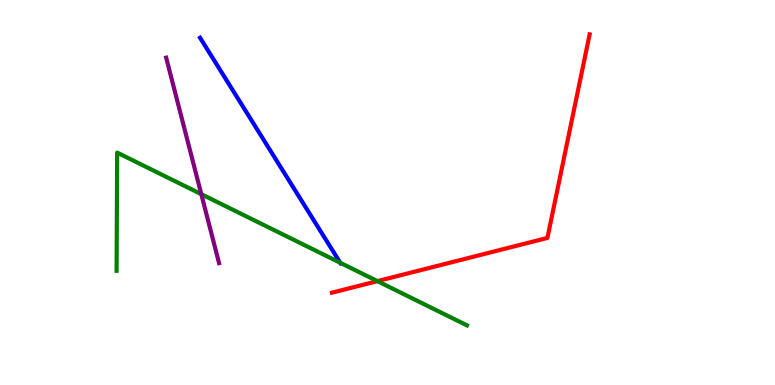[{'lines': ['blue', 'red'], 'intersections': []}, {'lines': ['green', 'red'], 'intersections': [{'x': 4.87, 'y': 2.7}]}, {'lines': ['purple', 'red'], 'intersections': []}, {'lines': ['blue', 'green'], 'intersections': [{'x': 4.39, 'y': 3.17}]}, {'lines': ['blue', 'purple'], 'intersections': []}, {'lines': ['green', 'purple'], 'intersections': [{'x': 2.6, 'y': 4.96}]}]